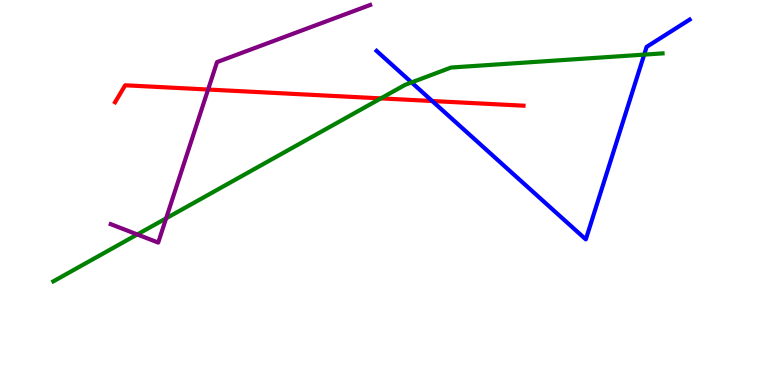[{'lines': ['blue', 'red'], 'intersections': [{'x': 5.58, 'y': 7.38}]}, {'lines': ['green', 'red'], 'intersections': [{'x': 4.91, 'y': 7.44}]}, {'lines': ['purple', 'red'], 'intersections': [{'x': 2.69, 'y': 7.67}]}, {'lines': ['blue', 'green'], 'intersections': [{'x': 5.31, 'y': 7.86}, {'x': 8.31, 'y': 8.58}]}, {'lines': ['blue', 'purple'], 'intersections': []}, {'lines': ['green', 'purple'], 'intersections': [{'x': 1.77, 'y': 3.91}, {'x': 2.14, 'y': 4.33}]}]